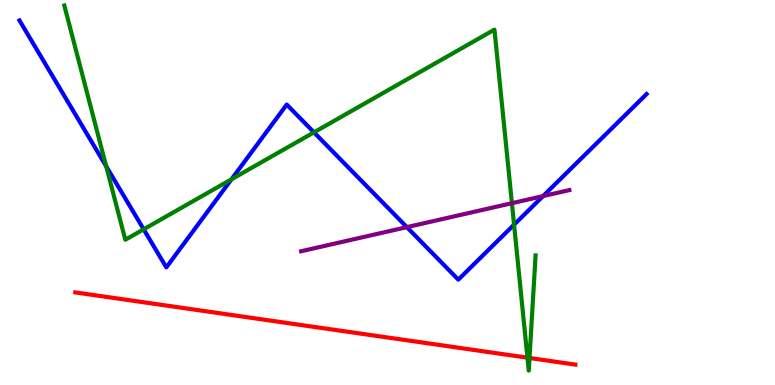[{'lines': ['blue', 'red'], 'intersections': []}, {'lines': ['green', 'red'], 'intersections': [{'x': 6.81, 'y': 0.71}, {'x': 6.83, 'y': 0.702}]}, {'lines': ['purple', 'red'], 'intersections': []}, {'lines': ['blue', 'green'], 'intersections': [{'x': 1.37, 'y': 5.68}, {'x': 1.85, 'y': 4.04}, {'x': 2.99, 'y': 5.34}, {'x': 4.05, 'y': 6.56}, {'x': 6.63, 'y': 4.16}]}, {'lines': ['blue', 'purple'], 'intersections': [{'x': 5.25, 'y': 4.1}, {'x': 7.01, 'y': 4.91}]}, {'lines': ['green', 'purple'], 'intersections': [{'x': 6.61, 'y': 4.72}]}]